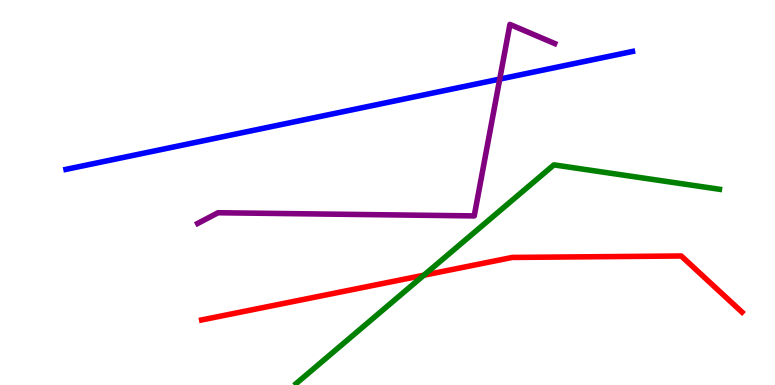[{'lines': ['blue', 'red'], 'intersections': []}, {'lines': ['green', 'red'], 'intersections': [{'x': 5.47, 'y': 2.85}]}, {'lines': ['purple', 'red'], 'intersections': []}, {'lines': ['blue', 'green'], 'intersections': []}, {'lines': ['blue', 'purple'], 'intersections': [{'x': 6.45, 'y': 7.95}]}, {'lines': ['green', 'purple'], 'intersections': []}]